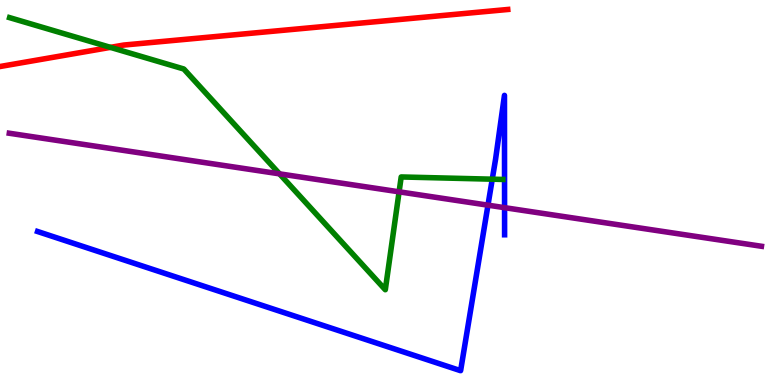[{'lines': ['blue', 'red'], 'intersections': []}, {'lines': ['green', 'red'], 'intersections': [{'x': 1.42, 'y': 8.77}]}, {'lines': ['purple', 'red'], 'intersections': []}, {'lines': ['blue', 'green'], 'intersections': [{'x': 6.35, 'y': 5.35}]}, {'lines': ['blue', 'purple'], 'intersections': [{'x': 6.3, 'y': 4.67}, {'x': 6.51, 'y': 4.61}]}, {'lines': ['green', 'purple'], 'intersections': [{'x': 3.61, 'y': 5.48}, {'x': 5.15, 'y': 5.02}]}]